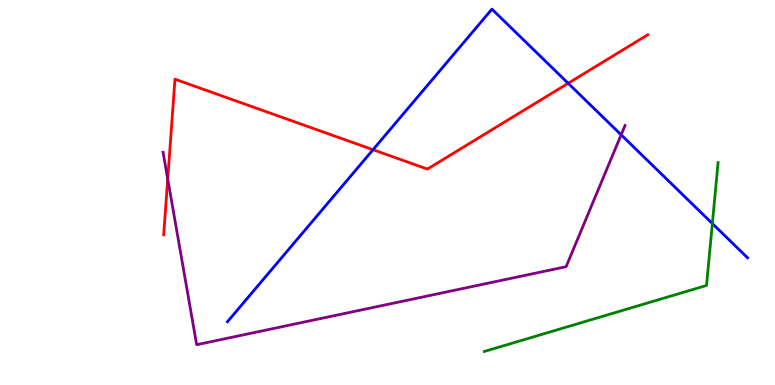[{'lines': ['blue', 'red'], 'intersections': [{'x': 4.81, 'y': 6.11}, {'x': 7.33, 'y': 7.84}]}, {'lines': ['green', 'red'], 'intersections': []}, {'lines': ['purple', 'red'], 'intersections': [{'x': 2.16, 'y': 5.35}]}, {'lines': ['blue', 'green'], 'intersections': [{'x': 9.19, 'y': 4.19}]}, {'lines': ['blue', 'purple'], 'intersections': [{'x': 8.01, 'y': 6.5}]}, {'lines': ['green', 'purple'], 'intersections': []}]